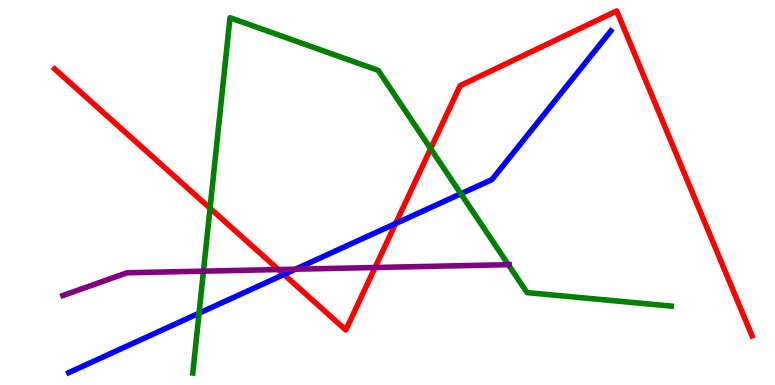[{'lines': ['blue', 'red'], 'intersections': [{'x': 3.66, 'y': 2.87}, {'x': 5.1, 'y': 4.19}]}, {'lines': ['green', 'red'], 'intersections': [{'x': 2.71, 'y': 4.59}, {'x': 5.56, 'y': 6.14}]}, {'lines': ['purple', 'red'], 'intersections': [{'x': 3.59, 'y': 3.0}, {'x': 4.84, 'y': 3.05}]}, {'lines': ['blue', 'green'], 'intersections': [{'x': 2.57, 'y': 1.87}, {'x': 5.95, 'y': 4.97}]}, {'lines': ['blue', 'purple'], 'intersections': [{'x': 3.81, 'y': 3.01}]}, {'lines': ['green', 'purple'], 'intersections': [{'x': 2.63, 'y': 2.96}, {'x': 6.56, 'y': 3.13}]}]